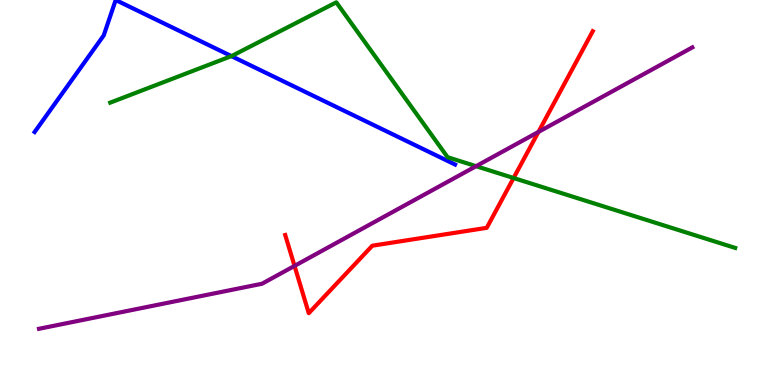[{'lines': ['blue', 'red'], 'intersections': []}, {'lines': ['green', 'red'], 'intersections': [{'x': 6.63, 'y': 5.38}]}, {'lines': ['purple', 'red'], 'intersections': [{'x': 3.8, 'y': 3.09}, {'x': 6.95, 'y': 6.57}]}, {'lines': ['blue', 'green'], 'intersections': [{'x': 2.99, 'y': 8.54}]}, {'lines': ['blue', 'purple'], 'intersections': []}, {'lines': ['green', 'purple'], 'intersections': [{'x': 6.14, 'y': 5.68}]}]